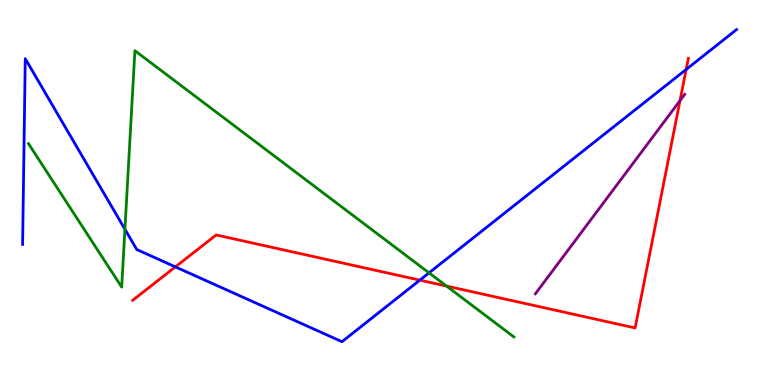[{'lines': ['blue', 'red'], 'intersections': [{'x': 2.26, 'y': 3.07}, {'x': 5.42, 'y': 2.72}, {'x': 8.85, 'y': 8.2}]}, {'lines': ['green', 'red'], 'intersections': [{'x': 5.76, 'y': 2.57}]}, {'lines': ['purple', 'red'], 'intersections': [{'x': 8.77, 'y': 7.39}]}, {'lines': ['blue', 'green'], 'intersections': [{'x': 1.61, 'y': 4.04}, {'x': 5.54, 'y': 2.91}]}, {'lines': ['blue', 'purple'], 'intersections': []}, {'lines': ['green', 'purple'], 'intersections': []}]